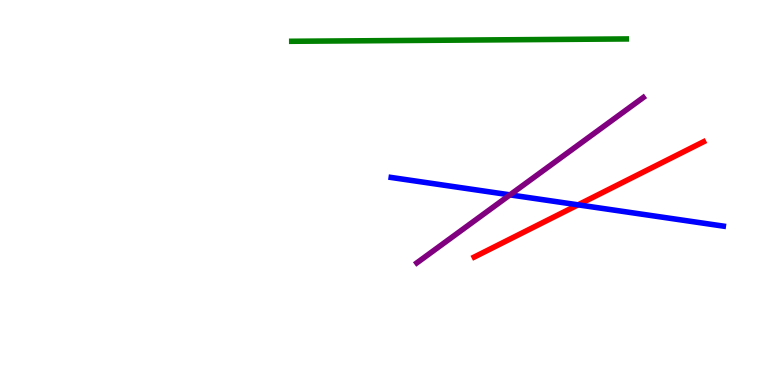[{'lines': ['blue', 'red'], 'intersections': [{'x': 7.46, 'y': 4.68}]}, {'lines': ['green', 'red'], 'intersections': []}, {'lines': ['purple', 'red'], 'intersections': []}, {'lines': ['blue', 'green'], 'intersections': []}, {'lines': ['blue', 'purple'], 'intersections': [{'x': 6.58, 'y': 4.94}]}, {'lines': ['green', 'purple'], 'intersections': []}]